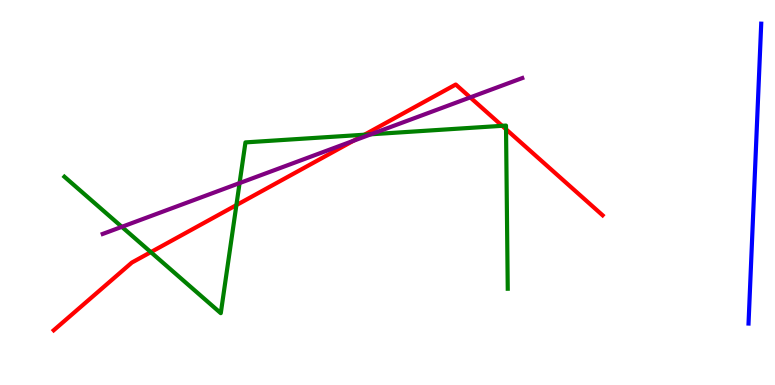[{'lines': ['blue', 'red'], 'intersections': []}, {'lines': ['green', 'red'], 'intersections': [{'x': 1.95, 'y': 3.45}, {'x': 3.05, 'y': 4.67}, {'x': 4.7, 'y': 6.5}, {'x': 6.48, 'y': 6.73}, {'x': 6.53, 'y': 6.64}]}, {'lines': ['purple', 'red'], 'intersections': [{'x': 4.56, 'y': 6.34}, {'x': 6.07, 'y': 7.47}]}, {'lines': ['blue', 'green'], 'intersections': []}, {'lines': ['blue', 'purple'], 'intersections': []}, {'lines': ['green', 'purple'], 'intersections': [{'x': 1.57, 'y': 4.11}, {'x': 3.09, 'y': 5.24}, {'x': 4.79, 'y': 6.51}]}]